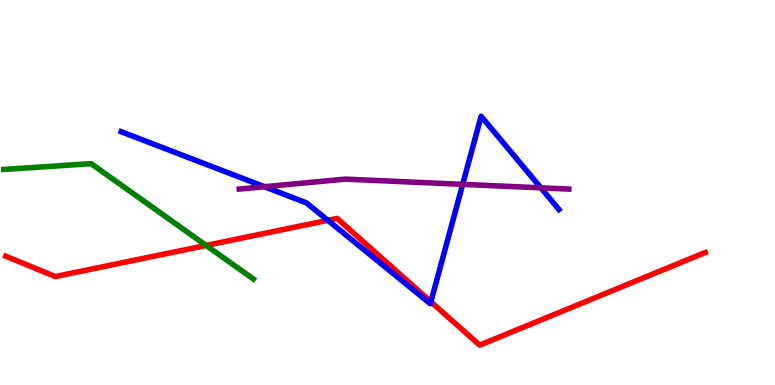[{'lines': ['blue', 'red'], 'intersections': [{'x': 4.23, 'y': 4.28}, {'x': 5.56, 'y': 2.16}]}, {'lines': ['green', 'red'], 'intersections': [{'x': 2.66, 'y': 3.62}]}, {'lines': ['purple', 'red'], 'intersections': []}, {'lines': ['blue', 'green'], 'intersections': []}, {'lines': ['blue', 'purple'], 'intersections': [{'x': 3.41, 'y': 5.15}, {'x': 5.97, 'y': 5.21}, {'x': 6.98, 'y': 5.12}]}, {'lines': ['green', 'purple'], 'intersections': []}]